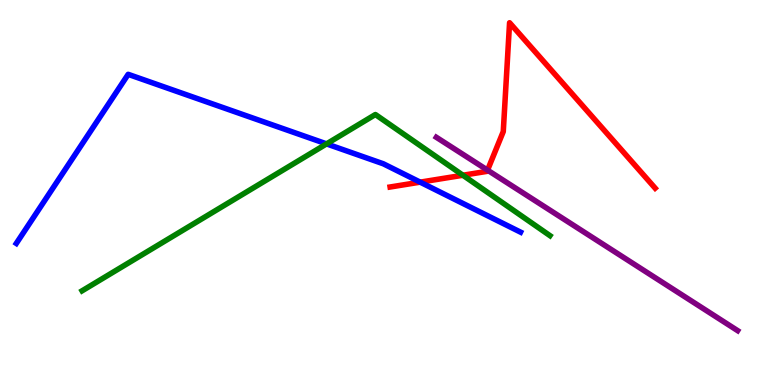[{'lines': ['blue', 'red'], 'intersections': [{'x': 5.42, 'y': 5.27}]}, {'lines': ['green', 'red'], 'intersections': [{'x': 5.97, 'y': 5.45}]}, {'lines': ['purple', 'red'], 'intersections': [{'x': 6.29, 'y': 5.58}]}, {'lines': ['blue', 'green'], 'intersections': [{'x': 4.21, 'y': 6.26}]}, {'lines': ['blue', 'purple'], 'intersections': []}, {'lines': ['green', 'purple'], 'intersections': []}]